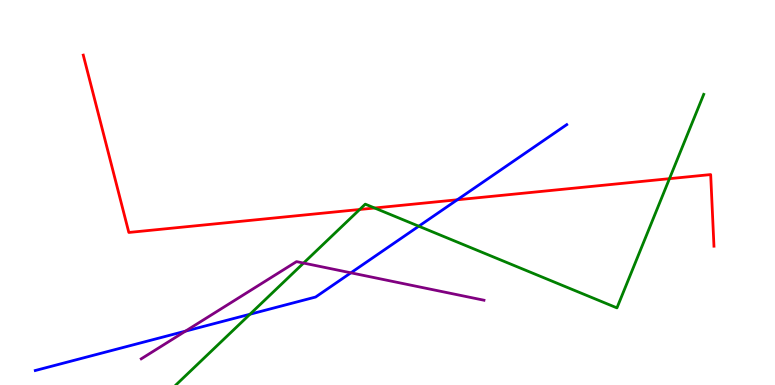[{'lines': ['blue', 'red'], 'intersections': [{'x': 5.9, 'y': 4.81}]}, {'lines': ['green', 'red'], 'intersections': [{'x': 4.64, 'y': 4.56}, {'x': 4.83, 'y': 4.6}, {'x': 8.64, 'y': 5.36}]}, {'lines': ['purple', 'red'], 'intersections': []}, {'lines': ['blue', 'green'], 'intersections': [{'x': 3.23, 'y': 1.84}, {'x': 5.4, 'y': 4.12}]}, {'lines': ['blue', 'purple'], 'intersections': [{'x': 2.39, 'y': 1.4}, {'x': 4.53, 'y': 2.91}]}, {'lines': ['green', 'purple'], 'intersections': [{'x': 3.92, 'y': 3.17}]}]